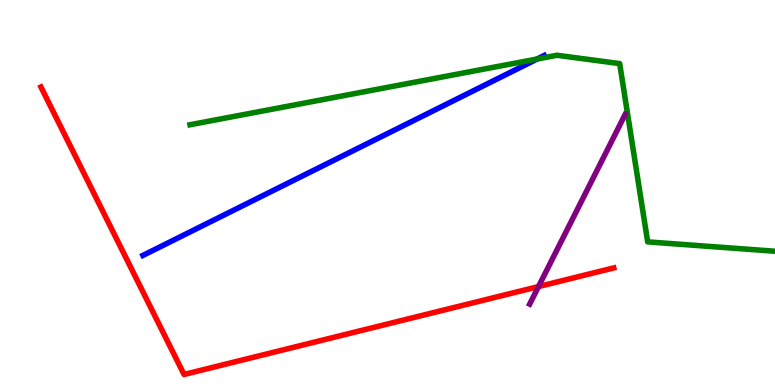[{'lines': ['blue', 'red'], 'intersections': []}, {'lines': ['green', 'red'], 'intersections': []}, {'lines': ['purple', 'red'], 'intersections': [{'x': 6.95, 'y': 2.56}]}, {'lines': ['blue', 'green'], 'intersections': [{'x': 6.93, 'y': 8.47}]}, {'lines': ['blue', 'purple'], 'intersections': []}, {'lines': ['green', 'purple'], 'intersections': []}]